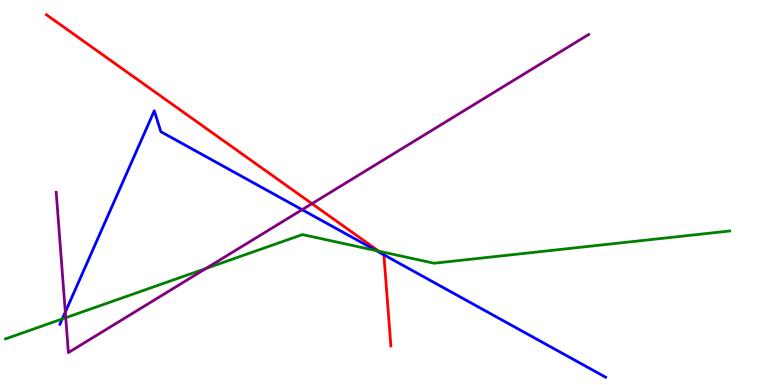[{'lines': ['blue', 'red'], 'intersections': [{'x': 4.95, 'y': 3.38}]}, {'lines': ['green', 'red'], 'intersections': [{'x': 4.89, 'y': 3.48}]}, {'lines': ['purple', 'red'], 'intersections': [{'x': 4.03, 'y': 4.71}]}, {'lines': ['blue', 'green'], 'intersections': [{'x': 0.804, 'y': 1.72}, {'x': 4.86, 'y': 3.49}]}, {'lines': ['blue', 'purple'], 'intersections': [{'x': 0.843, 'y': 1.89}, {'x': 3.9, 'y': 4.55}]}, {'lines': ['green', 'purple'], 'intersections': [{'x': 0.848, 'y': 1.75}, {'x': 2.66, 'y': 3.03}]}]